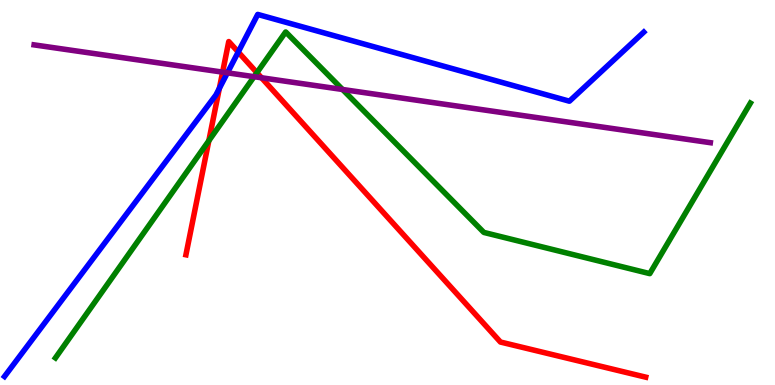[{'lines': ['blue', 'red'], 'intersections': [{'x': 2.83, 'y': 7.71}, {'x': 3.07, 'y': 8.65}]}, {'lines': ['green', 'red'], 'intersections': [{'x': 2.69, 'y': 6.34}, {'x': 3.31, 'y': 8.11}]}, {'lines': ['purple', 'red'], 'intersections': [{'x': 2.87, 'y': 8.13}, {'x': 3.37, 'y': 7.98}]}, {'lines': ['blue', 'green'], 'intersections': []}, {'lines': ['blue', 'purple'], 'intersections': [{'x': 2.93, 'y': 8.11}]}, {'lines': ['green', 'purple'], 'intersections': [{'x': 3.28, 'y': 8.01}, {'x': 4.42, 'y': 7.68}]}]